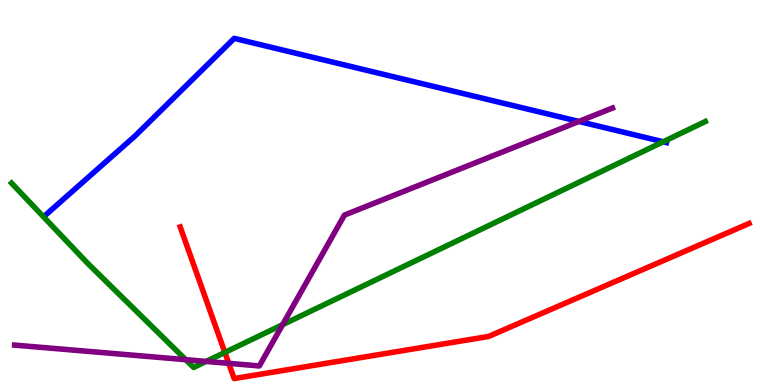[{'lines': ['blue', 'red'], 'intersections': []}, {'lines': ['green', 'red'], 'intersections': [{'x': 2.9, 'y': 0.846}]}, {'lines': ['purple', 'red'], 'intersections': [{'x': 2.95, 'y': 0.562}]}, {'lines': ['blue', 'green'], 'intersections': [{'x': 8.56, 'y': 6.32}]}, {'lines': ['blue', 'purple'], 'intersections': [{'x': 7.47, 'y': 6.85}]}, {'lines': ['green', 'purple'], 'intersections': [{'x': 2.4, 'y': 0.658}, {'x': 2.66, 'y': 0.612}, {'x': 3.65, 'y': 1.57}]}]